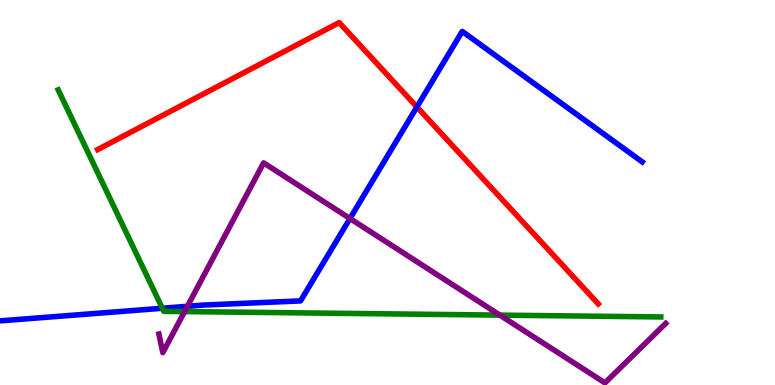[{'lines': ['blue', 'red'], 'intersections': [{'x': 5.38, 'y': 7.22}]}, {'lines': ['green', 'red'], 'intersections': []}, {'lines': ['purple', 'red'], 'intersections': []}, {'lines': ['blue', 'green'], 'intersections': [{'x': 2.09, 'y': 1.99}]}, {'lines': ['blue', 'purple'], 'intersections': [{'x': 2.42, 'y': 2.04}, {'x': 4.52, 'y': 4.32}]}, {'lines': ['green', 'purple'], 'intersections': [{'x': 2.38, 'y': 1.91}, {'x': 6.45, 'y': 1.81}]}]